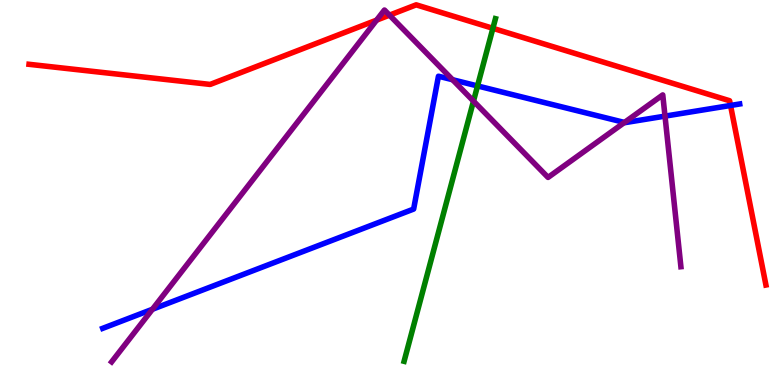[{'lines': ['blue', 'red'], 'intersections': [{'x': 9.43, 'y': 7.26}]}, {'lines': ['green', 'red'], 'intersections': [{'x': 6.36, 'y': 9.26}]}, {'lines': ['purple', 'red'], 'intersections': [{'x': 4.86, 'y': 9.48}, {'x': 5.03, 'y': 9.61}]}, {'lines': ['blue', 'green'], 'intersections': [{'x': 6.16, 'y': 7.77}]}, {'lines': ['blue', 'purple'], 'intersections': [{'x': 1.97, 'y': 1.97}, {'x': 5.84, 'y': 7.93}, {'x': 8.06, 'y': 6.82}, {'x': 8.58, 'y': 6.98}]}, {'lines': ['green', 'purple'], 'intersections': [{'x': 6.11, 'y': 7.37}]}]